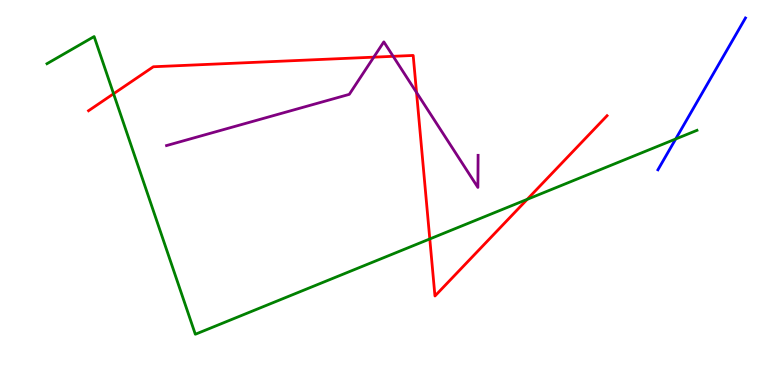[{'lines': ['blue', 'red'], 'intersections': []}, {'lines': ['green', 'red'], 'intersections': [{'x': 1.47, 'y': 7.56}, {'x': 5.55, 'y': 3.79}, {'x': 6.8, 'y': 4.82}]}, {'lines': ['purple', 'red'], 'intersections': [{'x': 4.82, 'y': 8.52}, {'x': 5.07, 'y': 8.54}, {'x': 5.37, 'y': 7.6}]}, {'lines': ['blue', 'green'], 'intersections': [{'x': 8.72, 'y': 6.39}]}, {'lines': ['blue', 'purple'], 'intersections': []}, {'lines': ['green', 'purple'], 'intersections': []}]